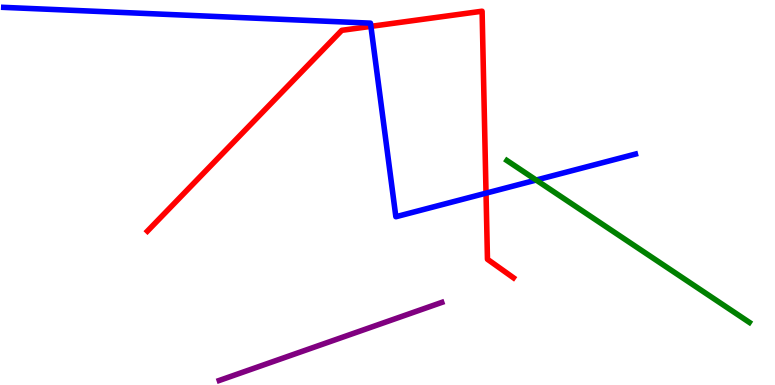[{'lines': ['blue', 'red'], 'intersections': [{'x': 4.79, 'y': 9.32}, {'x': 6.27, 'y': 4.98}]}, {'lines': ['green', 'red'], 'intersections': []}, {'lines': ['purple', 'red'], 'intersections': []}, {'lines': ['blue', 'green'], 'intersections': [{'x': 6.92, 'y': 5.32}]}, {'lines': ['blue', 'purple'], 'intersections': []}, {'lines': ['green', 'purple'], 'intersections': []}]